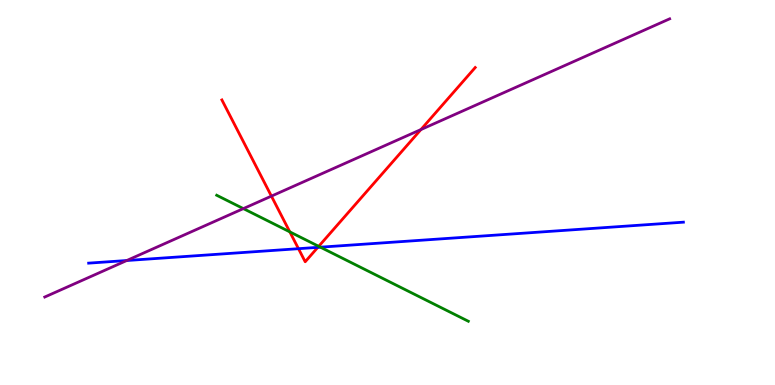[{'lines': ['blue', 'red'], 'intersections': [{'x': 3.85, 'y': 3.54}, {'x': 4.1, 'y': 3.58}]}, {'lines': ['green', 'red'], 'intersections': [{'x': 3.74, 'y': 3.98}, {'x': 4.11, 'y': 3.6}]}, {'lines': ['purple', 'red'], 'intersections': [{'x': 3.5, 'y': 4.91}, {'x': 5.43, 'y': 6.63}]}, {'lines': ['blue', 'green'], 'intersections': [{'x': 4.13, 'y': 3.58}]}, {'lines': ['blue', 'purple'], 'intersections': [{'x': 1.64, 'y': 3.23}]}, {'lines': ['green', 'purple'], 'intersections': [{'x': 3.14, 'y': 4.58}]}]